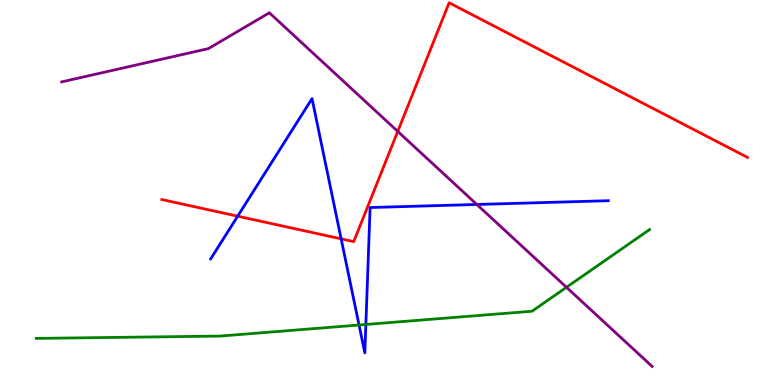[{'lines': ['blue', 'red'], 'intersections': [{'x': 3.07, 'y': 4.38}, {'x': 4.4, 'y': 3.8}]}, {'lines': ['green', 'red'], 'intersections': []}, {'lines': ['purple', 'red'], 'intersections': [{'x': 5.13, 'y': 6.59}]}, {'lines': ['blue', 'green'], 'intersections': [{'x': 4.63, 'y': 1.56}, {'x': 4.72, 'y': 1.57}]}, {'lines': ['blue', 'purple'], 'intersections': [{'x': 6.15, 'y': 4.69}]}, {'lines': ['green', 'purple'], 'intersections': [{'x': 7.31, 'y': 2.54}]}]